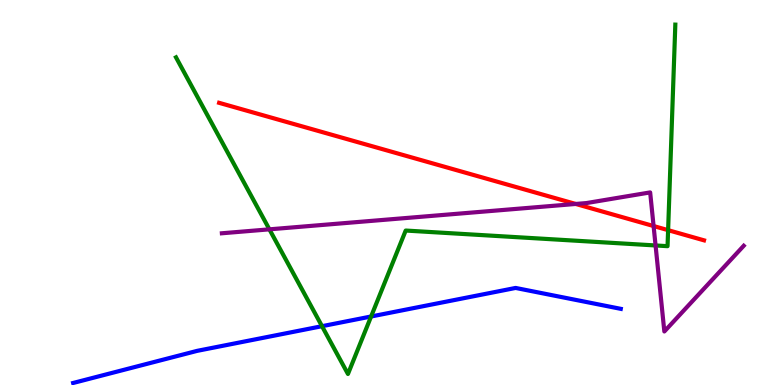[{'lines': ['blue', 'red'], 'intersections': []}, {'lines': ['green', 'red'], 'intersections': [{'x': 8.62, 'y': 4.02}]}, {'lines': ['purple', 'red'], 'intersections': [{'x': 7.43, 'y': 4.7}, {'x': 8.43, 'y': 4.13}]}, {'lines': ['blue', 'green'], 'intersections': [{'x': 4.15, 'y': 1.53}, {'x': 4.79, 'y': 1.78}]}, {'lines': ['blue', 'purple'], 'intersections': []}, {'lines': ['green', 'purple'], 'intersections': [{'x': 3.48, 'y': 4.04}, {'x': 8.46, 'y': 3.62}]}]